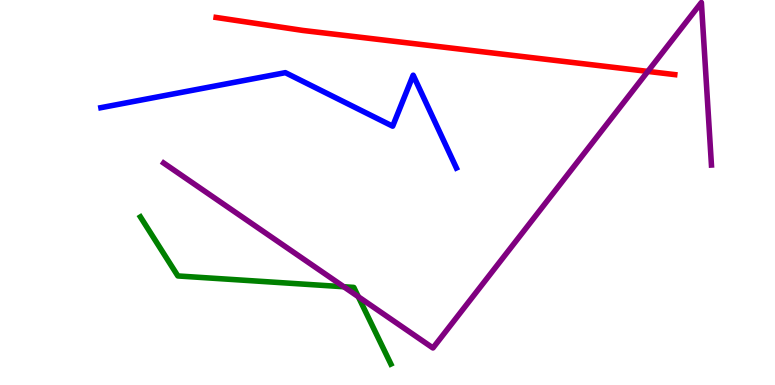[{'lines': ['blue', 'red'], 'intersections': []}, {'lines': ['green', 'red'], 'intersections': []}, {'lines': ['purple', 'red'], 'intersections': [{'x': 8.36, 'y': 8.15}]}, {'lines': ['blue', 'green'], 'intersections': []}, {'lines': ['blue', 'purple'], 'intersections': []}, {'lines': ['green', 'purple'], 'intersections': [{'x': 4.44, 'y': 2.55}, {'x': 4.62, 'y': 2.29}]}]